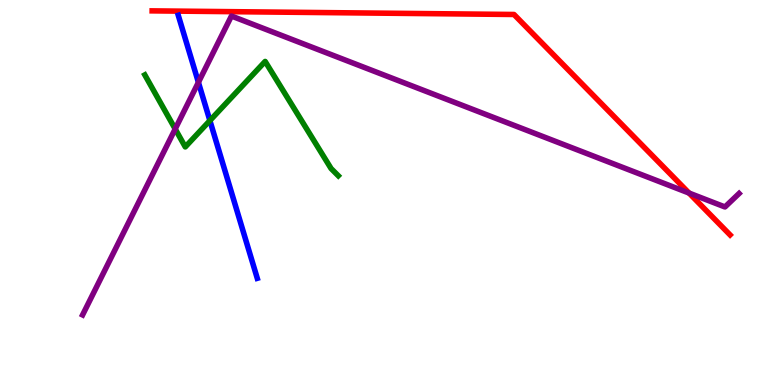[{'lines': ['blue', 'red'], 'intersections': []}, {'lines': ['green', 'red'], 'intersections': []}, {'lines': ['purple', 'red'], 'intersections': [{'x': 8.89, 'y': 4.99}]}, {'lines': ['blue', 'green'], 'intersections': [{'x': 2.71, 'y': 6.87}]}, {'lines': ['blue', 'purple'], 'intersections': [{'x': 2.56, 'y': 7.86}]}, {'lines': ['green', 'purple'], 'intersections': [{'x': 2.26, 'y': 6.65}]}]